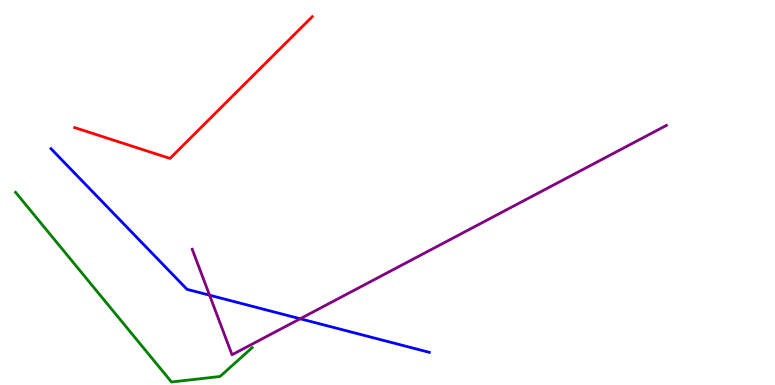[{'lines': ['blue', 'red'], 'intersections': []}, {'lines': ['green', 'red'], 'intersections': []}, {'lines': ['purple', 'red'], 'intersections': []}, {'lines': ['blue', 'green'], 'intersections': []}, {'lines': ['blue', 'purple'], 'intersections': [{'x': 2.7, 'y': 2.33}, {'x': 3.87, 'y': 1.72}]}, {'lines': ['green', 'purple'], 'intersections': []}]